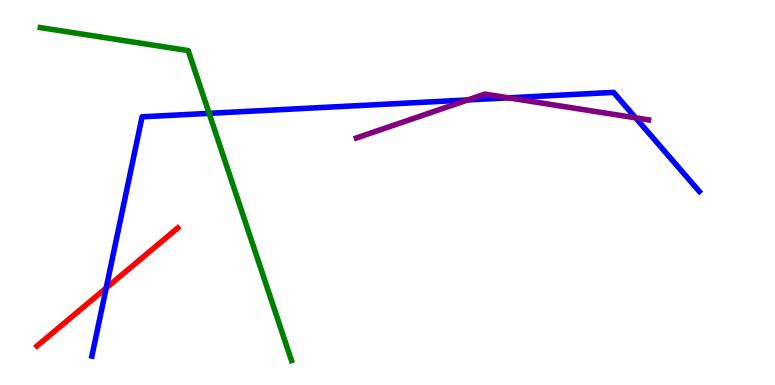[{'lines': ['blue', 'red'], 'intersections': [{'x': 1.37, 'y': 2.52}]}, {'lines': ['green', 'red'], 'intersections': []}, {'lines': ['purple', 'red'], 'intersections': []}, {'lines': ['blue', 'green'], 'intersections': [{'x': 2.7, 'y': 7.06}]}, {'lines': ['blue', 'purple'], 'intersections': [{'x': 6.04, 'y': 7.4}, {'x': 6.56, 'y': 7.46}, {'x': 8.2, 'y': 6.94}]}, {'lines': ['green', 'purple'], 'intersections': []}]